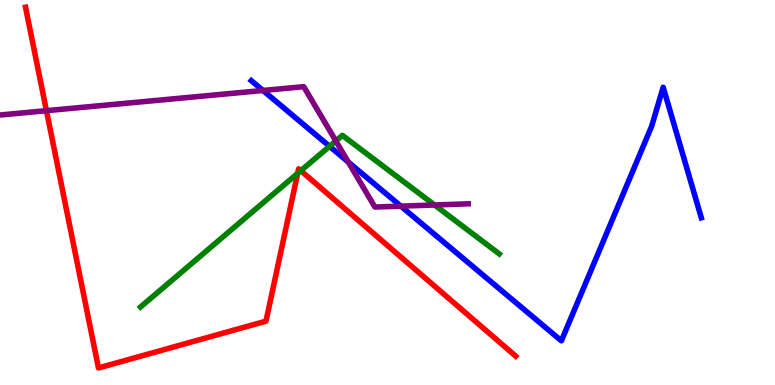[{'lines': ['blue', 'red'], 'intersections': []}, {'lines': ['green', 'red'], 'intersections': [{'x': 3.84, 'y': 5.5}, {'x': 3.88, 'y': 5.57}]}, {'lines': ['purple', 'red'], 'intersections': [{'x': 0.599, 'y': 7.13}]}, {'lines': ['blue', 'green'], 'intersections': [{'x': 4.25, 'y': 6.2}]}, {'lines': ['blue', 'purple'], 'intersections': [{'x': 3.39, 'y': 7.65}, {'x': 4.49, 'y': 5.79}, {'x': 5.17, 'y': 4.65}]}, {'lines': ['green', 'purple'], 'intersections': [{'x': 4.33, 'y': 6.34}, {'x': 5.61, 'y': 4.68}]}]